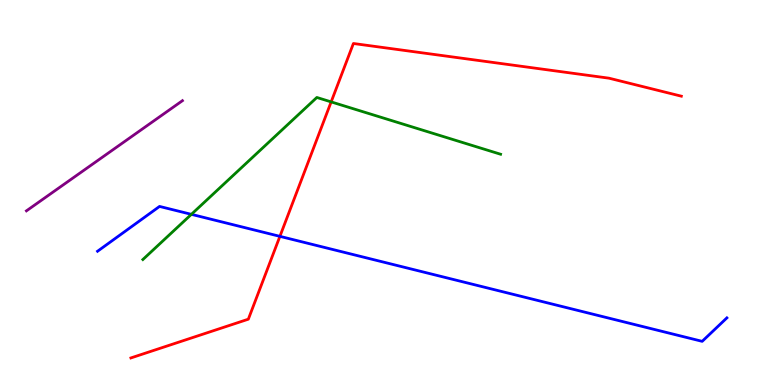[{'lines': ['blue', 'red'], 'intersections': [{'x': 3.61, 'y': 3.86}]}, {'lines': ['green', 'red'], 'intersections': [{'x': 4.27, 'y': 7.35}]}, {'lines': ['purple', 'red'], 'intersections': []}, {'lines': ['blue', 'green'], 'intersections': [{'x': 2.47, 'y': 4.43}]}, {'lines': ['blue', 'purple'], 'intersections': []}, {'lines': ['green', 'purple'], 'intersections': []}]